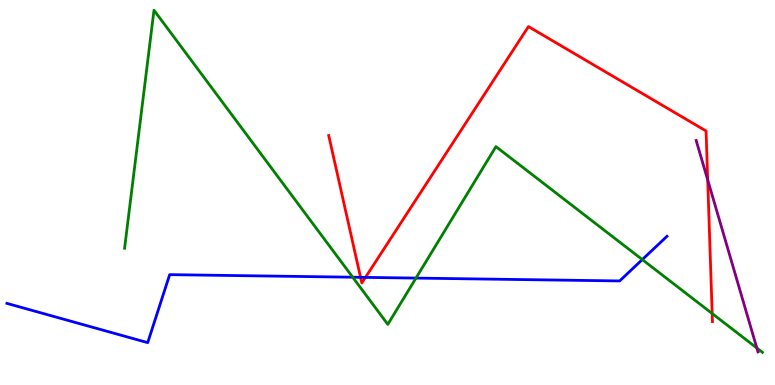[{'lines': ['blue', 'red'], 'intersections': [{'x': 4.65, 'y': 2.8}, {'x': 4.72, 'y': 2.8}]}, {'lines': ['green', 'red'], 'intersections': [{'x': 9.19, 'y': 1.86}]}, {'lines': ['purple', 'red'], 'intersections': [{'x': 9.13, 'y': 5.33}]}, {'lines': ['blue', 'green'], 'intersections': [{'x': 4.55, 'y': 2.8}, {'x': 5.37, 'y': 2.78}, {'x': 8.29, 'y': 3.26}]}, {'lines': ['blue', 'purple'], 'intersections': []}, {'lines': ['green', 'purple'], 'intersections': [{'x': 9.77, 'y': 0.961}]}]